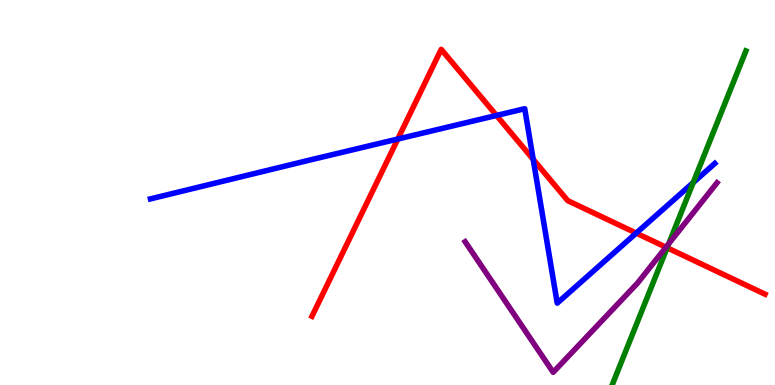[{'lines': ['blue', 'red'], 'intersections': [{'x': 5.13, 'y': 6.39}, {'x': 6.41, 'y': 7.0}, {'x': 6.88, 'y': 5.86}, {'x': 8.21, 'y': 3.95}]}, {'lines': ['green', 'red'], 'intersections': [{'x': 8.61, 'y': 3.56}]}, {'lines': ['purple', 'red'], 'intersections': [{'x': 8.59, 'y': 3.58}]}, {'lines': ['blue', 'green'], 'intersections': [{'x': 8.94, 'y': 5.26}]}, {'lines': ['blue', 'purple'], 'intersections': []}, {'lines': ['green', 'purple'], 'intersections': [{'x': 8.63, 'y': 3.67}]}]